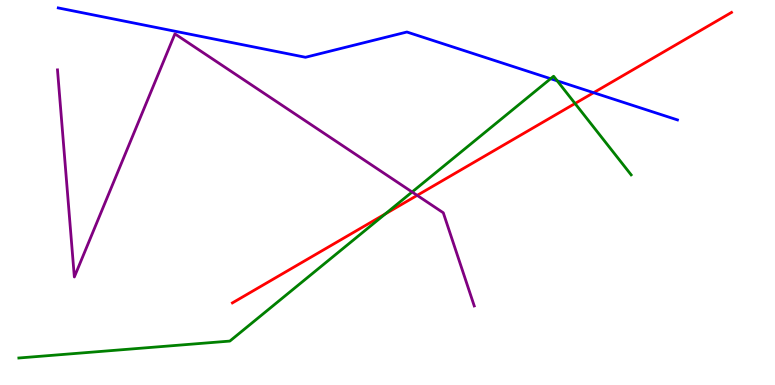[{'lines': ['blue', 'red'], 'intersections': [{'x': 7.66, 'y': 7.59}]}, {'lines': ['green', 'red'], 'intersections': [{'x': 4.97, 'y': 4.44}, {'x': 7.42, 'y': 7.31}]}, {'lines': ['purple', 'red'], 'intersections': [{'x': 5.38, 'y': 4.93}]}, {'lines': ['blue', 'green'], 'intersections': [{'x': 7.1, 'y': 7.96}, {'x': 7.19, 'y': 7.9}]}, {'lines': ['blue', 'purple'], 'intersections': []}, {'lines': ['green', 'purple'], 'intersections': [{'x': 5.32, 'y': 5.01}]}]